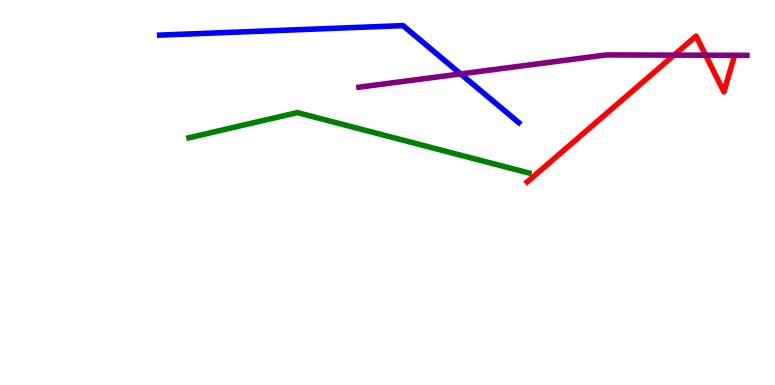[{'lines': ['blue', 'red'], 'intersections': []}, {'lines': ['green', 'red'], 'intersections': []}, {'lines': ['purple', 'red'], 'intersections': [{'x': 8.7, 'y': 8.57}, {'x': 9.11, 'y': 8.57}]}, {'lines': ['blue', 'green'], 'intersections': []}, {'lines': ['blue', 'purple'], 'intersections': [{'x': 5.94, 'y': 8.08}]}, {'lines': ['green', 'purple'], 'intersections': []}]